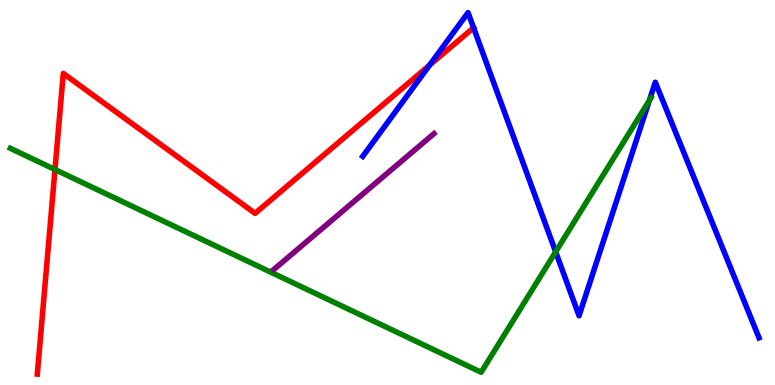[{'lines': ['blue', 'red'], 'intersections': [{'x': 5.54, 'y': 8.31}, {'x': 6.11, 'y': 9.28}]}, {'lines': ['green', 'red'], 'intersections': [{'x': 0.709, 'y': 5.6}]}, {'lines': ['purple', 'red'], 'intersections': []}, {'lines': ['blue', 'green'], 'intersections': [{'x': 7.17, 'y': 3.46}, {'x': 8.38, 'y': 7.39}]}, {'lines': ['blue', 'purple'], 'intersections': []}, {'lines': ['green', 'purple'], 'intersections': []}]